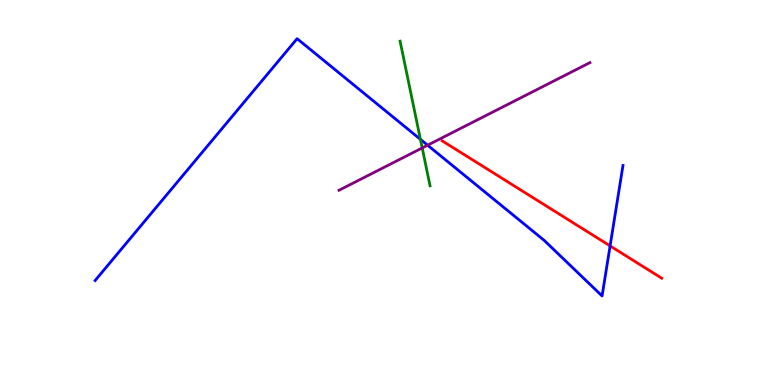[{'lines': ['blue', 'red'], 'intersections': [{'x': 7.87, 'y': 3.61}]}, {'lines': ['green', 'red'], 'intersections': []}, {'lines': ['purple', 'red'], 'intersections': []}, {'lines': ['blue', 'green'], 'intersections': [{'x': 5.42, 'y': 6.38}]}, {'lines': ['blue', 'purple'], 'intersections': [{'x': 5.52, 'y': 6.23}]}, {'lines': ['green', 'purple'], 'intersections': [{'x': 5.45, 'y': 6.16}]}]